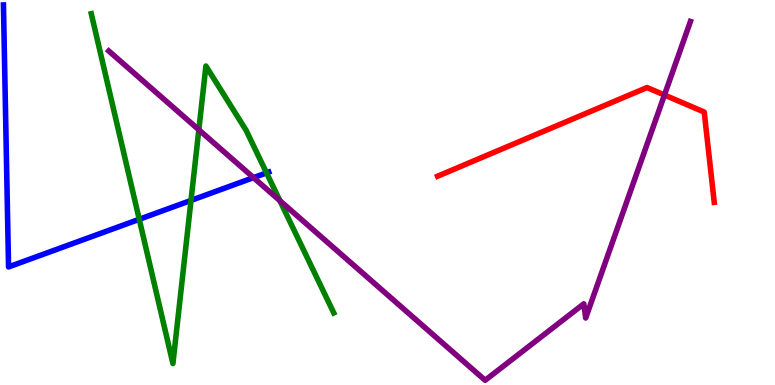[{'lines': ['blue', 'red'], 'intersections': []}, {'lines': ['green', 'red'], 'intersections': []}, {'lines': ['purple', 'red'], 'intersections': [{'x': 8.57, 'y': 7.53}]}, {'lines': ['blue', 'green'], 'intersections': [{'x': 1.8, 'y': 4.3}, {'x': 2.46, 'y': 4.79}, {'x': 3.44, 'y': 5.51}]}, {'lines': ['blue', 'purple'], 'intersections': [{'x': 3.27, 'y': 5.39}]}, {'lines': ['green', 'purple'], 'intersections': [{'x': 2.57, 'y': 6.63}, {'x': 3.61, 'y': 4.79}]}]